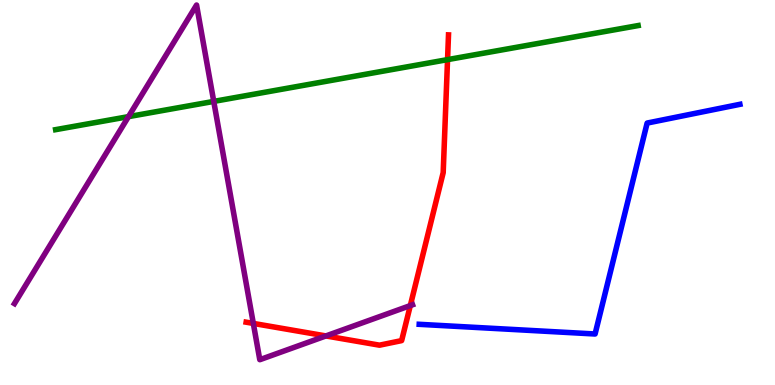[{'lines': ['blue', 'red'], 'intersections': []}, {'lines': ['green', 'red'], 'intersections': [{'x': 5.77, 'y': 8.45}]}, {'lines': ['purple', 'red'], 'intersections': [{'x': 3.27, 'y': 1.6}, {'x': 4.21, 'y': 1.27}, {'x': 5.29, 'y': 2.06}]}, {'lines': ['blue', 'green'], 'intersections': []}, {'lines': ['blue', 'purple'], 'intersections': []}, {'lines': ['green', 'purple'], 'intersections': [{'x': 1.66, 'y': 6.97}, {'x': 2.76, 'y': 7.37}]}]